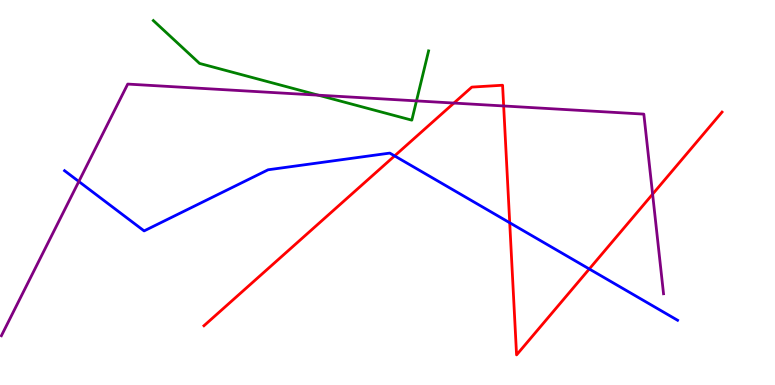[{'lines': ['blue', 'red'], 'intersections': [{'x': 5.09, 'y': 5.95}, {'x': 6.58, 'y': 4.21}, {'x': 7.6, 'y': 3.01}]}, {'lines': ['green', 'red'], 'intersections': []}, {'lines': ['purple', 'red'], 'intersections': [{'x': 5.86, 'y': 7.32}, {'x': 6.5, 'y': 7.25}, {'x': 8.42, 'y': 4.96}]}, {'lines': ['blue', 'green'], 'intersections': []}, {'lines': ['blue', 'purple'], 'intersections': [{'x': 1.02, 'y': 5.29}]}, {'lines': ['green', 'purple'], 'intersections': [{'x': 4.11, 'y': 7.53}, {'x': 5.37, 'y': 7.38}]}]